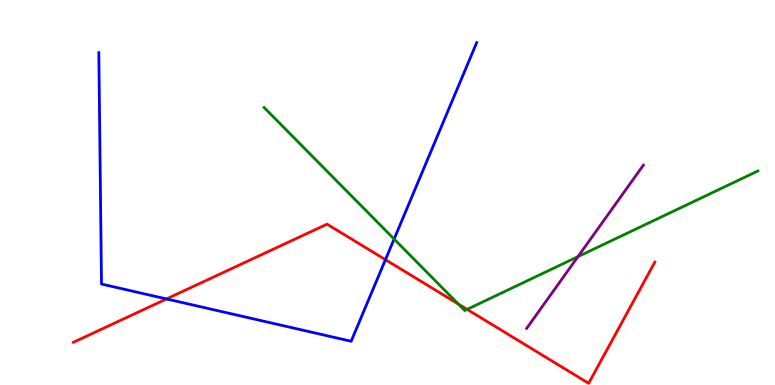[{'lines': ['blue', 'red'], 'intersections': [{'x': 2.15, 'y': 2.24}, {'x': 4.97, 'y': 3.26}]}, {'lines': ['green', 'red'], 'intersections': [{'x': 5.91, 'y': 2.1}, {'x': 6.03, 'y': 1.96}]}, {'lines': ['purple', 'red'], 'intersections': []}, {'lines': ['blue', 'green'], 'intersections': [{'x': 5.09, 'y': 3.79}]}, {'lines': ['blue', 'purple'], 'intersections': []}, {'lines': ['green', 'purple'], 'intersections': [{'x': 7.46, 'y': 3.33}]}]